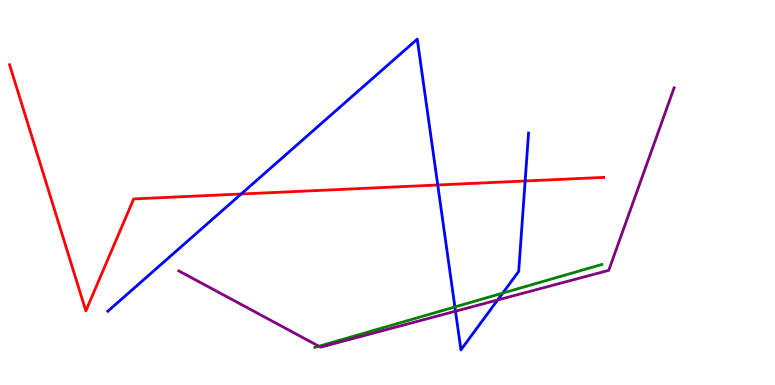[{'lines': ['blue', 'red'], 'intersections': [{'x': 3.11, 'y': 4.96}, {'x': 5.65, 'y': 5.19}, {'x': 6.78, 'y': 5.3}]}, {'lines': ['green', 'red'], 'intersections': []}, {'lines': ['purple', 'red'], 'intersections': []}, {'lines': ['blue', 'green'], 'intersections': [{'x': 5.87, 'y': 2.03}, {'x': 6.49, 'y': 2.39}]}, {'lines': ['blue', 'purple'], 'intersections': [{'x': 5.88, 'y': 1.92}, {'x': 6.42, 'y': 2.21}]}, {'lines': ['green', 'purple'], 'intersections': [{'x': 4.12, 'y': 1.01}]}]